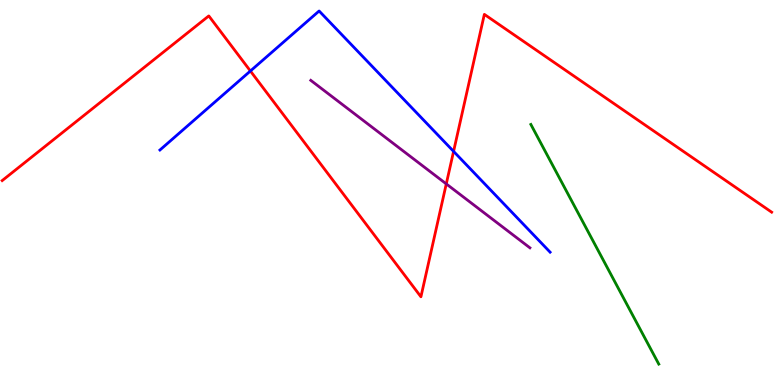[{'lines': ['blue', 'red'], 'intersections': [{'x': 3.23, 'y': 8.16}, {'x': 5.85, 'y': 6.07}]}, {'lines': ['green', 'red'], 'intersections': []}, {'lines': ['purple', 'red'], 'intersections': [{'x': 5.76, 'y': 5.22}]}, {'lines': ['blue', 'green'], 'intersections': []}, {'lines': ['blue', 'purple'], 'intersections': []}, {'lines': ['green', 'purple'], 'intersections': []}]